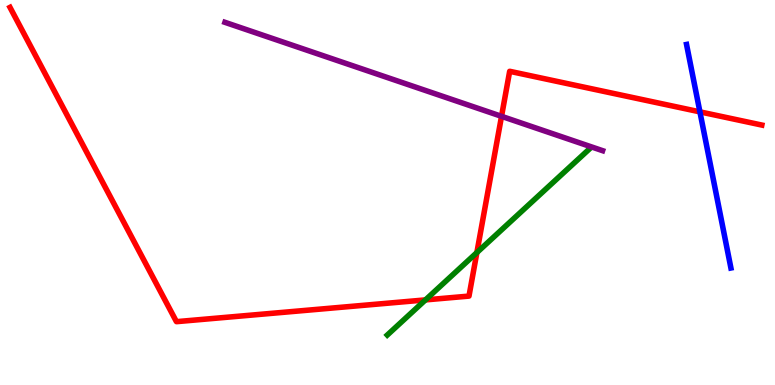[{'lines': ['blue', 'red'], 'intersections': [{'x': 9.03, 'y': 7.09}]}, {'lines': ['green', 'red'], 'intersections': [{'x': 5.49, 'y': 2.21}, {'x': 6.15, 'y': 3.44}]}, {'lines': ['purple', 'red'], 'intersections': [{'x': 6.47, 'y': 6.98}]}, {'lines': ['blue', 'green'], 'intersections': []}, {'lines': ['blue', 'purple'], 'intersections': []}, {'lines': ['green', 'purple'], 'intersections': []}]